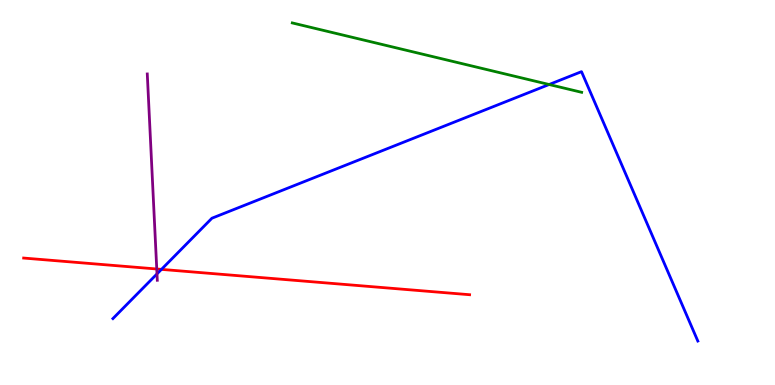[{'lines': ['blue', 'red'], 'intersections': [{'x': 2.08, 'y': 3.0}]}, {'lines': ['green', 'red'], 'intersections': []}, {'lines': ['purple', 'red'], 'intersections': [{'x': 2.02, 'y': 3.01}]}, {'lines': ['blue', 'green'], 'intersections': [{'x': 7.09, 'y': 7.8}]}, {'lines': ['blue', 'purple'], 'intersections': [{'x': 2.03, 'y': 2.89}]}, {'lines': ['green', 'purple'], 'intersections': []}]